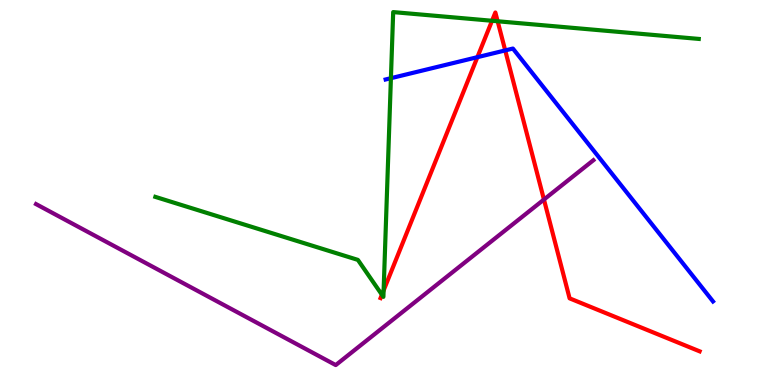[{'lines': ['blue', 'red'], 'intersections': [{'x': 6.16, 'y': 8.51}, {'x': 6.52, 'y': 8.69}]}, {'lines': ['green', 'red'], 'intersections': [{'x': 4.93, 'y': 2.34}, {'x': 4.95, 'y': 2.46}, {'x': 6.35, 'y': 9.46}, {'x': 6.42, 'y': 9.45}]}, {'lines': ['purple', 'red'], 'intersections': [{'x': 7.02, 'y': 4.82}]}, {'lines': ['blue', 'green'], 'intersections': [{'x': 5.04, 'y': 7.97}]}, {'lines': ['blue', 'purple'], 'intersections': []}, {'lines': ['green', 'purple'], 'intersections': []}]